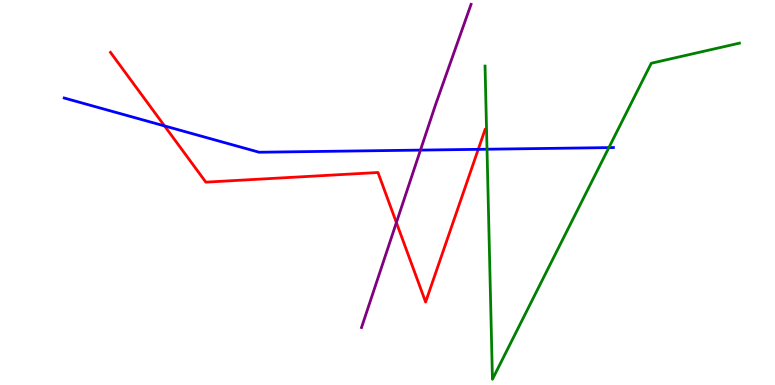[{'lines': ['blue', 'red'], 'intersections': [{'x': 2.12, 'y': 6.73}, {'x': 6.17, 'y': 6.12}]}, {'lines': ['green', 'red'], 'intersections': []}, {'lines': ['purple', 'red'], 'intersections': [{'x': 5.11, 'y': 4.22}]}, {'lines': ['blue', 'green'], 'intersections': [{'x': 6.28, 'y': 6.12}, {'x': 7.86, 'y': 6.17}]}, {'lines': ['blue', 'purple'], 'intersections': [{'x': 5.43, 'y': 6.1}]}, {'lines': ['green', 'purple'], 'intersections': []}]